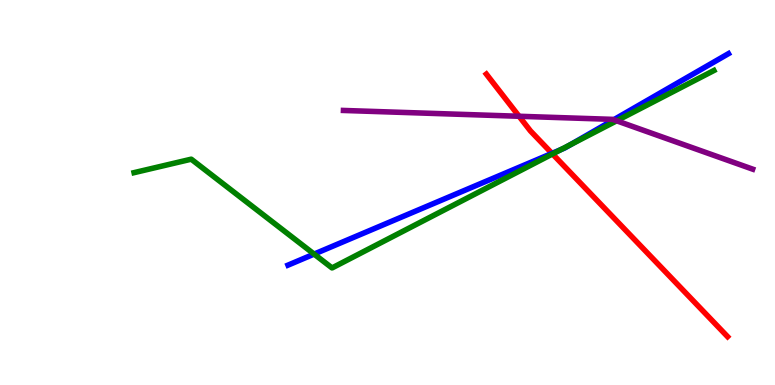[{'lines': ['blue', 'red'], 'intersections': [{'x': 7.12, 'y': 6.02}]}, {'lines': ['green', 'red'], 'intersections': [{'x': 7.13, 'y': 6.0}]}, {'lines': ['purple', 'red'], 'intersections': [{'x': 6.7, 'y': 6.98}]}, {'lines': ['blue', 'green'], 'intersections': [{'x': 4.05, 'y': 3.4}, {'x': 7.24, 'y': 6.12}, {'x': 7.36, 'y': 6.24}]}, {'lines': ['blue', 'purple'], 'intersections': [{'x': 7.92, 'y': 6.89}]}, {'lines': ['green', 'purple'], 'intersections': [{'x': 7.96, 'y': 6.86}]}]